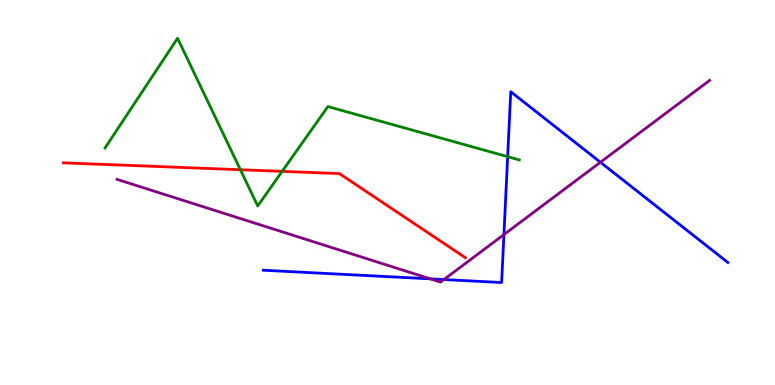[{'lines': ['blue', 'red'], 'intersections': []}, {'lines': ['green', 'red'], 'intersections': [{'x': 3.1, 'y': 5.59}, {'x': 3.64, 'y': 5.55}]}, {'lines': ['purple', 'red'], 'intersections': []}, {'lines': ['blue', 'green'], 'intersections': [{'x': 6.55, 'y': 5.93}]}, {'lines': ['blue', 'purple'], 'intersections': [{'x': 5.55, 'y': 2.76}, {'x': 5.73, 'y': 2.74}, {'x': 6.5, 'y': 3.91}, {'x': 7.75, 'y': 5.79}]}, {'lines': ['green', 'purple'], 'intersections': []}]